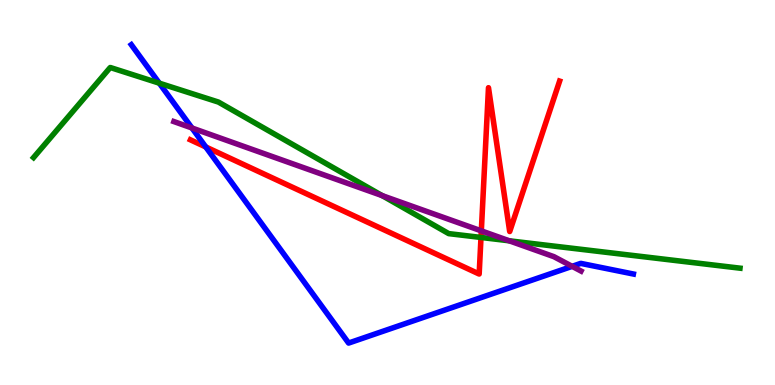[{'lines': ['blue', 'red'], 'intersections': [{'x': 2.66, 'y': 6.18}]}, {'lines': ['green', 'red'], 'intersections': [{'x': 6.21, 'y': 3.83}]}, {'lines': ['purple', 'red'], 'intersections': [{'x': 6.21, 'y': 4.0}]}, {'lines': ['blue', 'green'], 'intersections': [{'x': 2.06, 'y': 7.84}]}, {'lines': ['blue', 'purple'], 'intersections': [{'x': 2.48, 'y': 6.68}, {'x': 7.38, 'y': 3.08}]}, {'lines': ['green', 'purple'], 'intersections': [{'x': 4.93, 'y': 4.92}, {'x': 6.57, 'y': 3.75}]}]